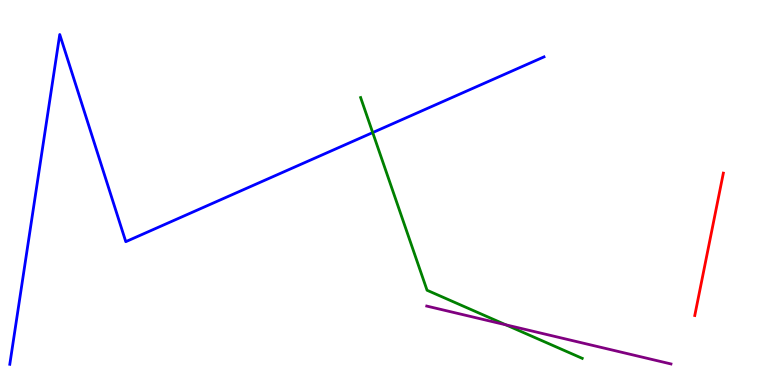[{'lines': ['blue', 'red'], 'intersections': []}, {'lines': ['green', 'red'], 'intersections': []}, {'lines': ['purple', 'red'], 'intersections': []}, {'lines': ['blue', 'green'], 'intersections': [{'x': 4.81, 'y': 6.56}]}, {'lines': ['blue', 'purple'], 'intersections': []}, {'lines': ['green', 'purple'], 'intersections': [{'x': 6.53, 'y': 1.56}]}]